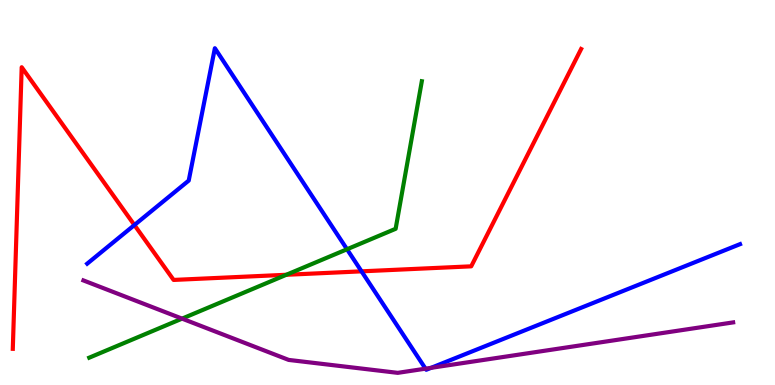[{'lines': ['blue', 'red'], 'intersections': [{'x': 1.73, 'y': 4.15}, {'x': 4.66, 'y': 2.95}]}, {'lines': ['green', 'red'], 'intersections': [{'x': 3.69, 'y': 2.86}]}, {'lines': ['purple', 'red'], 'intersections': []}, {'lines': ['blue', 'green'], 'intersections': [{'x': 4.48, 'y': 3.53}]}, {'lines': ['blue', 'purple'], 'intersections': [{'x': 5.49, 'y': 0.424}, {'x': 5.56, 'y': 0.446}]}, {'lines': ['green', 'purple'], 'intersections': [{'x': 2.35, 'y': 1.72}]}]